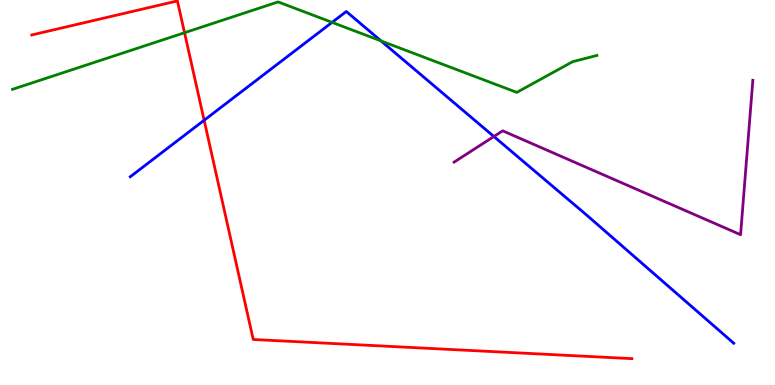[{'lines': ['blue', 'red'], 'intersections': [{'x': 2.63, 'y': 6.88}]}, {'lines': ['green', 'red'], 'intersections': [{'x': 2.38, 'y': 9.15}]}, {'lines': ['purple', 'red'], 'intersections': []}, {'lines': ['blue', 'green'], 'intersections': [{'x': 4.29, 'y': 9.42}, {'x': 4.92, 'y': 8.94}]}, {'lines': ['blue', 'purple'], 'intersections': [{'x': 6.37, 'y': 6.45}]}, {'lines': ['green', 'purple'], 'intersections': []}]